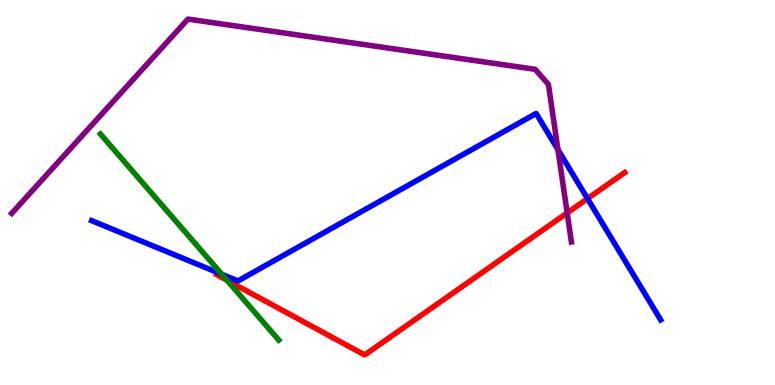[{'lines': ['blue', 'red'], 'intersections': [{'x': 7.58, 'y': 4.84}]}, {'lines': ['green', 'red'], 'intersections': [{'x': 2.93, 'y': 2.72}]}, {'lines': ['purple', 'red'], 'intersections': [{'x': 7.32, 'y': 4.47}]}, {'lines': ['blue', 'green'], 'intersections': [{'x': 2.86, 'y': 2.88}]}, {'lines': ['blue', 'purple'], 'intersections': [{'x': 7.2, 'y': 6.11}]}, {'lines': ['green', 'purple'], 'intersections': []}]